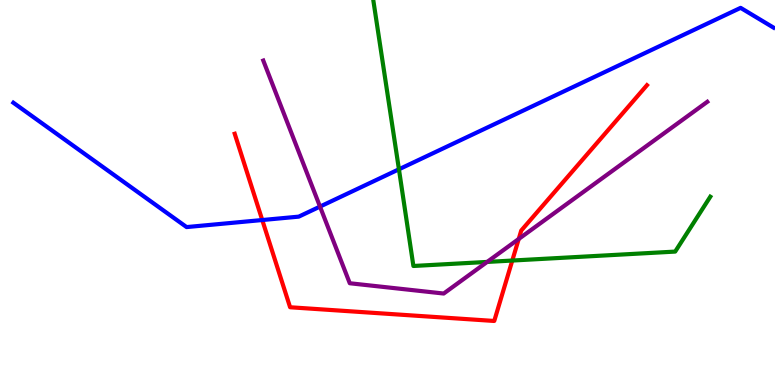[{'lines': ['blue', 'red'], 'intersections': [{'x': 3.38, 'y': 4.28}]}, {'lines': ['green', 'red'], 'intersections': [{'x': 6.61, 'y': 3.23}]}, {'lines': ['purple', 'red'], 'intersections': [{'x': 6.69, 'y': 3.79}]}, {'lines': ['blue', 'green'], 'intersections': [{'x': 5.15, 'y': 5.6}]}, {'lines': ['blue', 'purple'], 'intersections': [{'x': 4.13, 'y': 4.63}]}, {'lines': ['green', 'purple'], 'intersections': [{'x': 6.29, 'y': 3.2}]}]